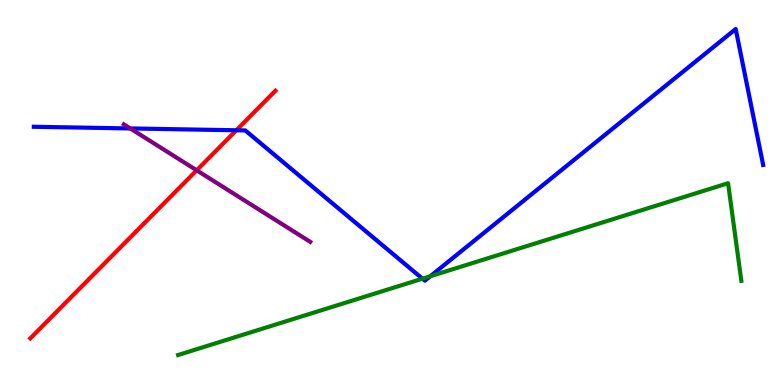[{'lines': ['blue', 'red'], 'intersections': [{'x': 3.05, 'y': 6.62}]}, {'lines': ['green', 'red'], 'intersections': []}, {'lines': ['purple', 'red'], 'intersections': [{'x': 2.54, 'y': 5.58}]}, {'lines': ['blue', 'green'], 'intersections': [{'x': 5.45, 'y': 2.76}, {'x': 5.55, 'y': 2.83}]}, {'lines': ['blue', 'purple'], 'intersections': [{'x': 1.68, 'y': 6.66}]}, {'lines': ['green', 'purple'], 'intersections': []}]